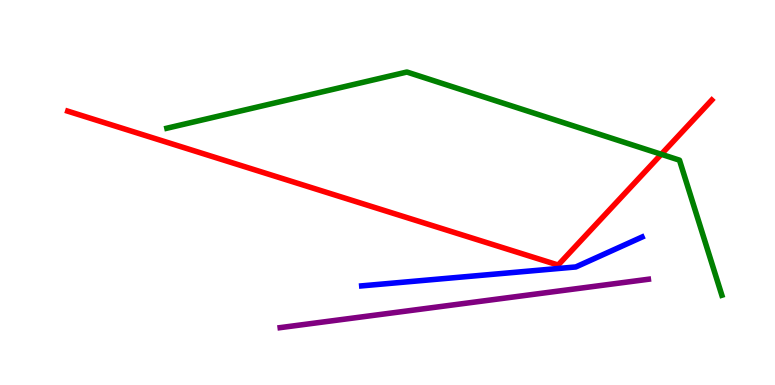[{'lines': ['blue', 'red'], 'intersections': []}, {'lines': ['green', 'red'], 'intersections': [{'x': 8.53, 'y': 5.99}]}, {'lines': ['purple', 'red'], 'intersections': []}, {'lines': ['blue', 'green'], 'intersections': []}, {'lines': ['blue', 'purple'], 'intersections': []}, {'lines': ['green', 'purple'], 'intersections': []}]